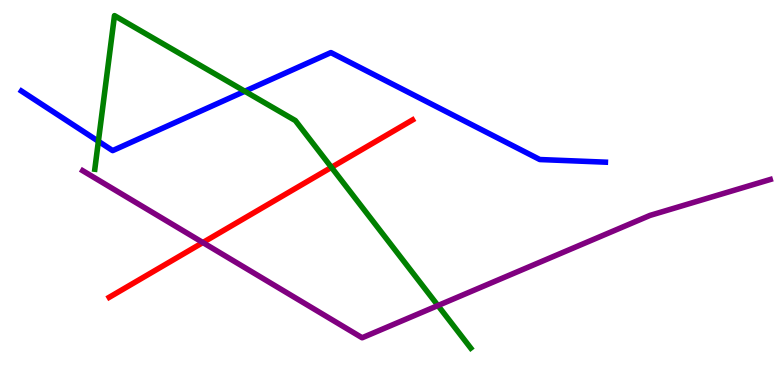[{'lines': ['blue', 'red'], 'intersections': []}, {'lines': ['green', 'red'], 'intersections': [{'x': 4.28, 'y': 5.65}]}, {'lines': ['purple', 'red'], 'intersections': [{'x': 2.62, 'y': 3.7}]}, {'lines': ['blue', 'green'], 'intersections': [{'x': 1.27, 'y': 6.33}, {'x': 3.16, 'y': 7.63}]}, {'lines': ['blue', 'purple'], 'intersections': []}, {'lines': ['green', 'purple'], 'intersections': [{'x': 5.65, 'y': 2.06}]}]